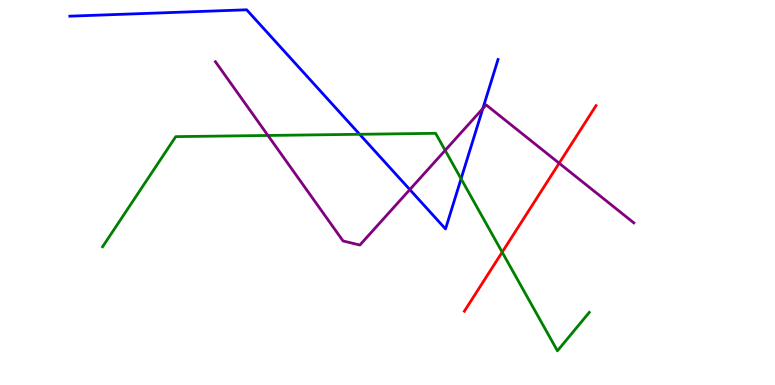[{'lines': ['blue', 'red'], 'intersections': []}, {'lines': ['green', 'red'], 'intersections': [{'x': 6.48, 'y': 3.45}]}, {'lines': ['purple', 'red'], 'intersections': [{'x': 7.21, 'y': 5.76}]}, {'lines': ['blue', 'green'], 'intersections': [{'x': 4.64, 'y': 6.51}, {'x': 5.95, 'y': 5.36}]}, {'lines': ['blue', 'purple'], 'intersections': [{'x': 5.29, 'y': 5.08}, {'x': 6.23, 'y': 7.18}]}, {'lines': ['green', 'purple'], 'intersections': [{'x': 3.46, 'y': 6.48}, {'x': 5.74, 'y': 6.09}]}]